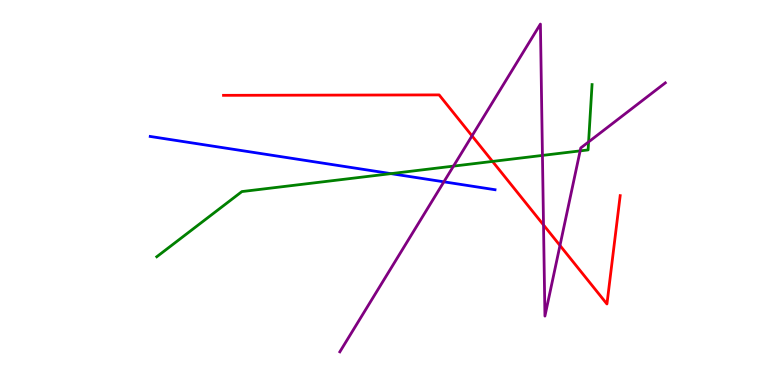[{'lines': ['blue', 'red'], 'intersections': []}, {'lines': ['green', 'red'], 'intersections': [{'x': 6.36, 'y': 5.81}]}, {'lines': ['purple', 'red'], 'intersections': [{'x': 6.09, 'y': 6.47}, {'x': 7.01, 'y': 4.16}, {'x': 7.23, 'y': 3.62}]}, {'lines': ['blue', 'green'], 'intersections': [{'x': 5.04, 'y': 5.49}]}, {'lines': ['blue', 'purple'], 'intersections': [{'x': 5.73, 'y': 5.28}]}, {'lines': ['green', 'purple'], 'intersections': [{'x': 5.85, 'y': 5.69}, {'x': 7.0, 'y': 5.96}, {'x': 7.49, 'y': 6.08}, {'x': 7.59, 'y': 6.31}]}]